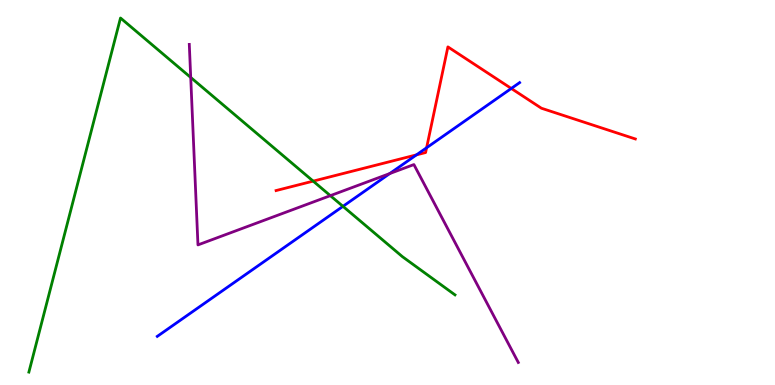[{'lines': ['blue', 'red'], 'intersections': [{'x': 5.37, 'y': 5.98}, {'x': 5.5, 'y': 6.16}, {'x': 6.6, 'y': 7.7}]}, {'lines': ['green', 'red'], 'intersections': [{'x': 4.04, 'y': 5.3}]}, {'lines': ['purple', 'red'], 'intersections': []}, {'lines': ['blue', 'green'], 'intersections': [{'x': 4.43, 'y': 4.64}]}, {'lines': ['blue', 'purple'], 'intersections': [{'x': 5.03, 'y': 5.49}]}, {'lines': ['green', 'purple'], 'intersections': [{'x': 2.46, 'y': 7.99}, {'x': 4.26, 'y': 4.92}]}]